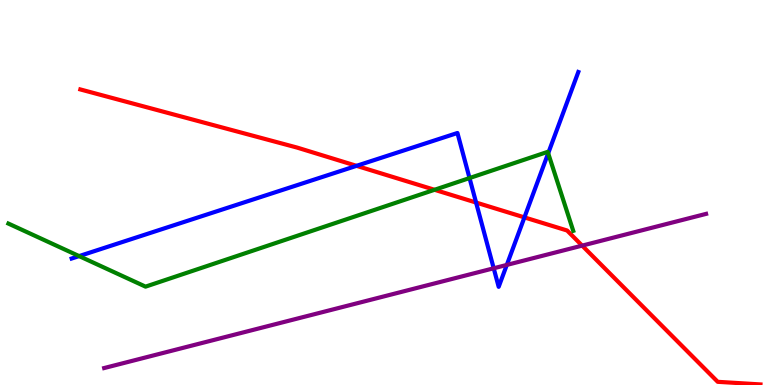[{'lines': ['blue', 'red'], 'intersections': [{'x': 4.6, 'y': 5.69}, {'x': 6.14, 'y': 4.74}, {'x': 6.77, 'y': 4.35}]}, {'lines': ['green', 'red'], 'intersections': [{'x': 5.61, 'y': 5.07}]}, {'lines': ['purple', 'red'], 'intersections': [{'x': 7.51, 'y': 3.62}]}, {'lines': ['blue', 'green'], 'intersections': [{'x': 1.02, 'y': 3.35}, {'x': 6.06, 'y': 5.38}, {'x': 7.07, 'y': 6.02}]}, {'lines': ['blue', 'purple'], 'intersections': [{'x': 6.37, 'y': 3.03}, {'x': 6.54, 'y': 3.12}]}, {'lines': ['green', 'purple'], 'intersections': []}]